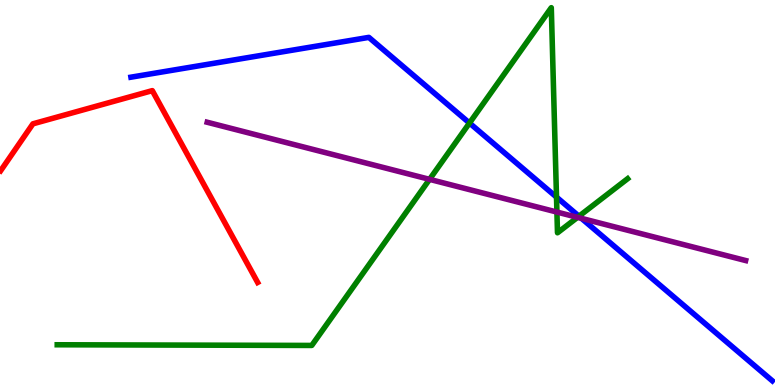[{'lines': ['blue', 'red'], 'intersections': []}, {'lines': ['green', 'red'], 'intersections': []}, {'lines': ['purple', 'red'], 'intersections': []}, {'lines': ['blue', 'green'], 'intersections': [{'x': 6.06, 'y': 6.8}, {'x': 7.18, 'y': 4.88}, {'x': 7.47, 'y': 4.38}]}, {'lines': ['blue', 'purple'], 'intersections': [{'x': 7.5, 'y': 4.33}]}, {'lines': ['green', 'purple'], 'intersections': [{'x': 5.54, 'y': 5.34}, {'x': 7.19, 'y': 4.49}, {'x': 7.45, 'y': 4.35}]}]